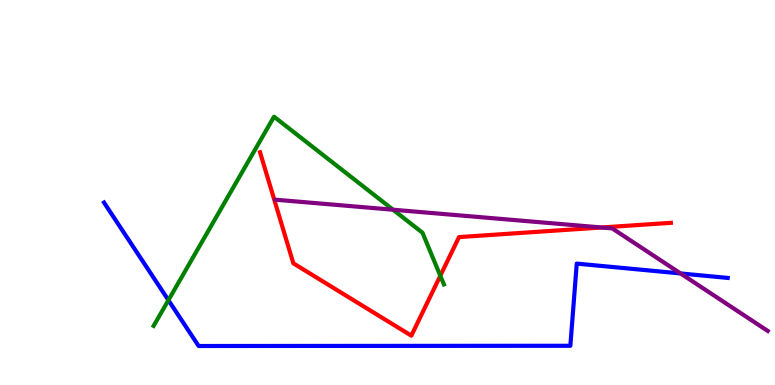[{'lines': ['blue', 'red'], 'intersections': []}, {'lines': ['green', 'red'], 'intersections': [{'x': 5.68, 'y': 2.84}]}, {'lines': ['purple', 'red'], 'intersections': [{'x': 7.76, 'y': 4.09}]}, {'lines': ['blue', 'green'], 'intersections': [{'x': 2.17, 'y': 2.2}]}, {'lines': ['blue', 'purple'], 'intersections': [{'x': 8.78, 'y': 2.9}]}, {'lines': ['green', 'purple'], 'intersections': [{'x': 5.07, 'y': 4.55}]}]